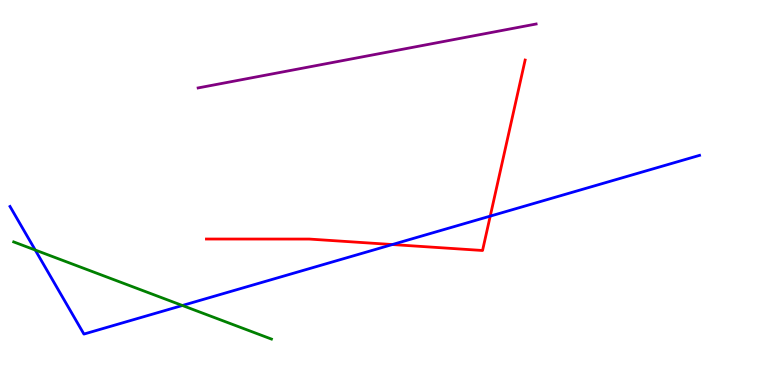[{'lines': ['blue', 'red'], 'intersections': [{'x': 5.06, 'y': 3.65}, {'x': 6.33, 'y': 4.39}]}, {'lines': ['green', 'red'], 'intersections': []}, {'lines': ['purple', 'red'], 'intersections': []}, {'lines': ['blue', 'green'], 'intersections': [{'x': 0.455, 'y': 3.51}, {'x': 2.35, 'y': 2.07}]}, {'lines': ['blue', 'purple'], 'intersections': []}, {'lines': ['green', 'purple'], 'intersections': []}]